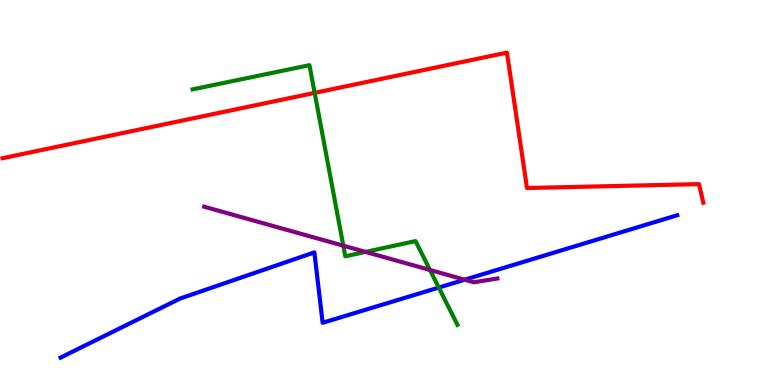[{'lines': ['blue', 'red'], 'intersections': []}, {'lines': ['green', 'red'], 'intersections': [{'x': 4.06, 'y': 7.59}]}, {'lines': ['purple', 'red'], 'intersections': []}, {'lines': ['blue', 'green'], 'intersections': [{'x': 5.66, 'y': 2.53}]}, {'lines': ['blue', 'purple'], 'intersections': [{'x': 6.0, 'y': 2.73}]}, {'lines': ['green', 'purple'], 'intersections': [{'x': 4.43, 'y': 3.62}, {'x': 4.72, 'y': 3.46}, {'x': 5.55, 'y': 2.99}]}]